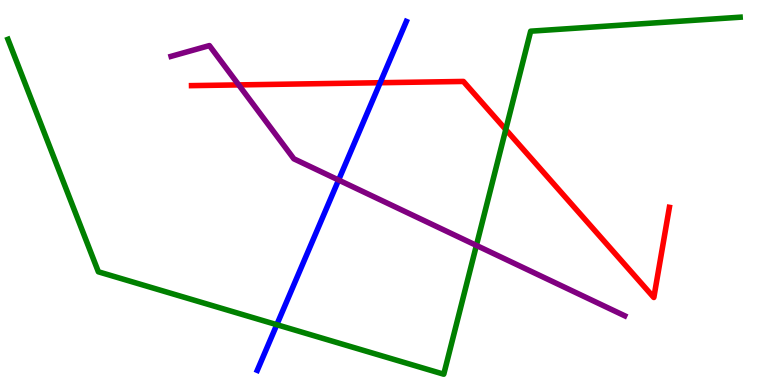[{'lines': ['blue', 'red'], 'intersections': [{'x': 4.91, 'y': 7.85}]}, {'lines': ['green', 'red'], 'intersections': [{'x': 6.53, 'y': 6.64}]}, {'lines': ['purple', 'red'], 'intersections': [{'x': 3.08, 'y': 7.79}]}, {'lines': ['blue', 'green'], 'intersections': [{'x': 3.57, 'y': 1.57}]}, {'lines': ['blue', 'purple'], 'intersections': [{'x': 4.37, 'y': 5.32}]}, {'lines': ['green', 'purple'], 'intersections': [{'x': 6.15, 'y': 3.63}]}]